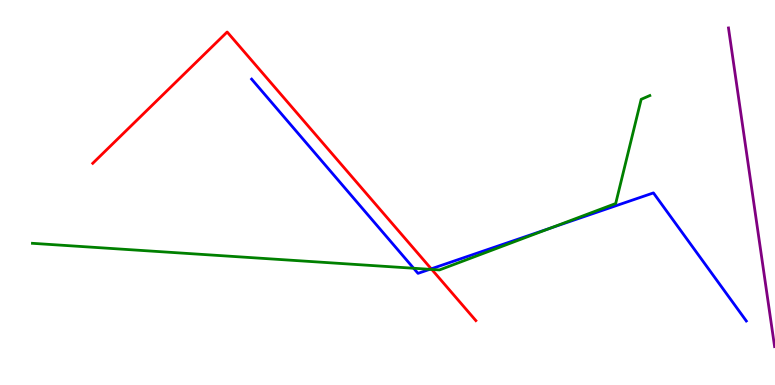[{'lines': ['blue', 'red'], 'intersections': [{'x': 5.56, 'y': 3.02}]}, {'lines': ['green', 'red'], 'intersections': [{'x': 5.57, 'y': 3.0}]}, {'lines': ['purple', 'red'], 'intersections': []}, {'lines': ['blue', 'green'], 'intersections': [{'x': 5.34, 'y': 3.03}, {'x': 5.55, 'y': 3.0}, {'x': 7.11, 'y': 4.08}]}, {'lines': ['blue', 'purple'], 'intersections': []}, {'lines': ['green', 'purple'], 'intersections': []}]